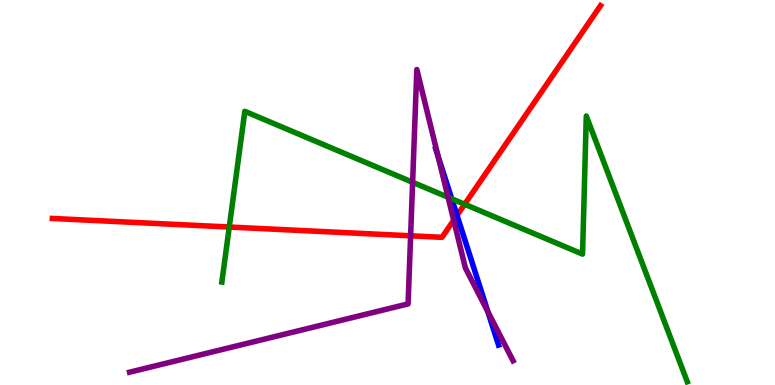[{'lines': ['blue', 'red'], 'intersections': [{'x': 5.9, 'y': 4.41}]}, {'lines': ['green', 'red'], 'intersections': [{'x': 2.96, 'y': 4.1}, {'x': 6.0, 'y': 4.69}]}, {'lines': ['purple', 'red'], 'intersections': [{'x': 5.3, 'y': 3.88}, {'x': 5.85, 'y': 4.28}]}, {'lines': ['blue', 'green'], 'intersections': [{'x': 5.83, 'y': 4.84}]}, {'lines': ['blue', 'purple'], 'intersections': [{'x': 5.65, 'y': 5.95}, {'x': 6.3, 'y': 1.9}]}, {'lines': ['green', 'purple'], 'intersections': [{'x': 5.32, 'y': 5.27}, {'x': 5.78, 'y': 4.88}]}]